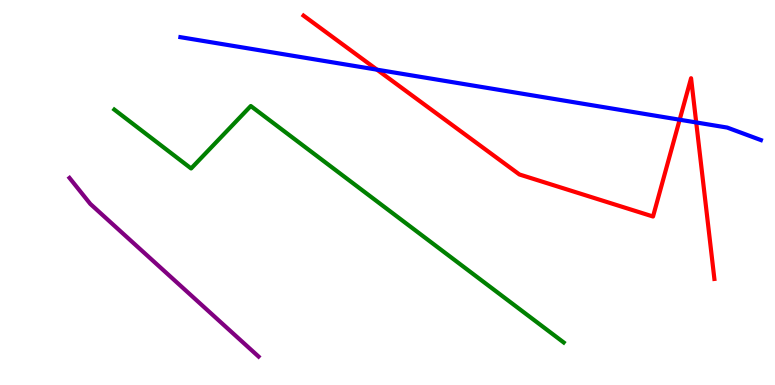[{'lines': ['blue', 'red'], 'intersections': [{'x': 4.86, 'y': 8.19}, {'x': 8.77, 'y': 6.89}, {'x': 8.98, 'y': 6.82}]}, {'lines': ['green', 'red'], 'intersections': []}, {'lines': ['purple', 'red'], 'intersections': []}, {'lines': ['blue', 'green'], 'intersections': []}, {'lines': ['blue', 'purple'], 'intersections': []}, {'lines': ['green', 'purple'], 'intersections': []}]